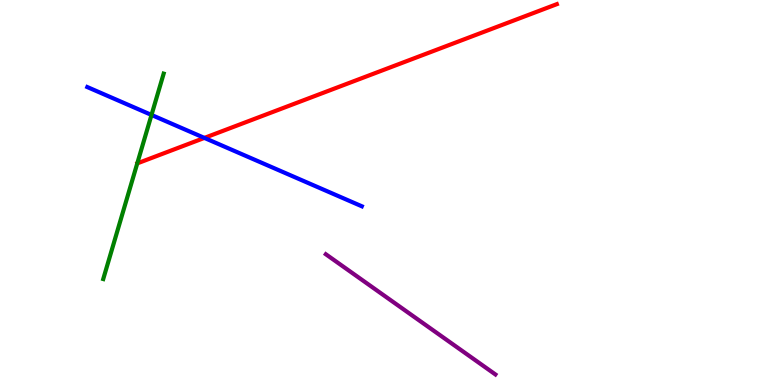[{'lines': ['blue', 'red'], 'intersections': [{'x': 2.64, 'y': 6.42}]}, {'lines': ['green', 'red'], 'intersections': []}, {'lines': ['purple', 'red'], 'intersections': []}, {'lines': ['blue', 'green'], 'intersections': [{'x': 1.95, 'y': 7.01}]}, {'lines': ['blue', 'purple'], 'intersections': []}, {'lines': ['green', 'purple'], 'intersections': []}]